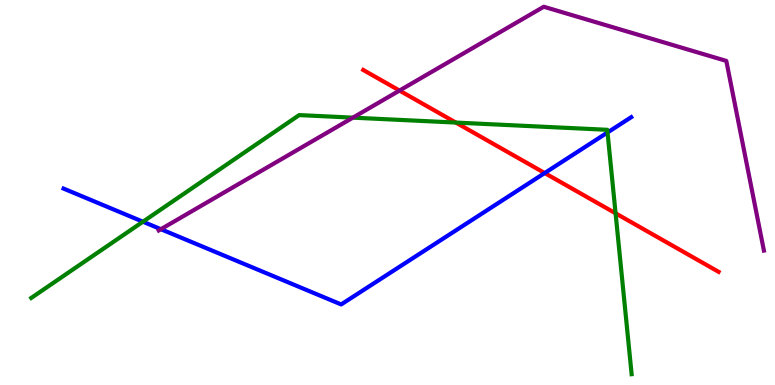[{'lines': ['blue', 'red'], 'intersections': [{'x': 7.03, 'y': 5.51}]}, {'lines': ['green', 'red'], 'intersections': [{'x': 5.88, 'y': 6.82}, {'x': 7.94, 'y': 4.46}]}, {'lines': ['purple', 'red'], 'intersections': [{'x': 5.15, 'y': 7.65}]}, {'lines': ['blue', 'green'], 'intersections': [{'x': 1.84, 'y': 4.24}, {'x': 7.84, 'y': 6.56}]}, {'lines': ['blue', 'purple'], 'intersections': [{'x': 2.08, 'y': 4.05}]}, {'lines': ['green', 'purple'], 'intersections': [{'x': 4.55, 'y': 6.94}]}]